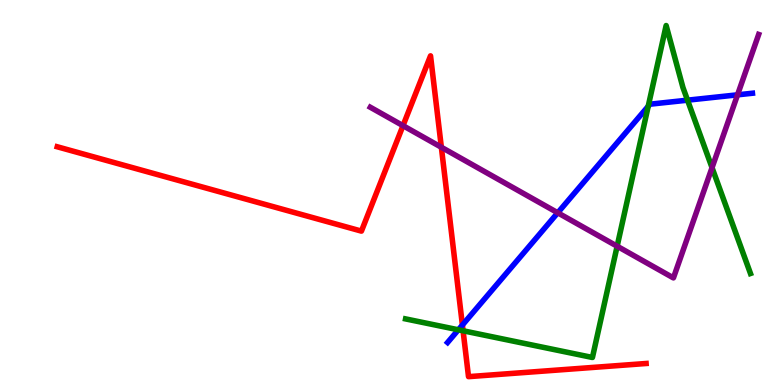[{'lines': ['blue', 'red'], 'intersections': [{'x': 5.97, 'y': 1.56}]}, {'lines': ['green', 'red'], 'intersections': [{'x': 5.98, 'y': 1.41}]}, {'lines': ['purple', 'red'], 'intersections': [{'x': 5.2, 'y': 6.74}, {'x': 5.69, 'y': 6.18}]}, {'lines': ['blue', 'green'], 'intersections': [{'x': 5.91, 'y': 1.43}, {'x': 8.36, 'y': 7.24}, {'x': 8.87, 'y': 7.4}]}, {'lines': ['blue', 'purple'], 'intersections': [{'x': 7.2, 'y': 4.47}, {'x': 9.52, 'y': 7.54}]}, {'lines': ['green', 'purple'], 'intersections': [{'x': 7.96, 'y': 3.6}, {'x': 9.19, 'y': 5.65}]}]